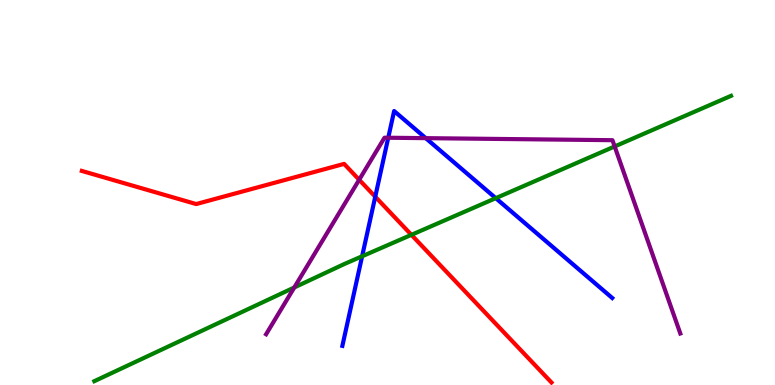[{'lines': ['blue', 'red'], 'intersections': [{'x': 4.84, 'y': 4.89}]}, {'lines': ['green', 'red'], 'intersections': [{'x': 5.31, 'y': 3.9}]}, {'lines': ['purple', 'red'], 'intersections': [{'x': 4.63, 'y': 5.33}]}, {'lines': ['blue', 'green'], 'intersections': [{'x': 4.67, 'y': 3.34}, {'x': 6.4, 'y': 4.85}]}, {'lines': ['blue', 'purple'], 'intersections': [{'x': 5.01, 'y': 6.42}, {'x': 5.49, 'y': 6.41}]}, {'lines': ['green', 'purple'], 'intersections': [{'x': 3.8, 'y': 2.53}, {'x': 7.93, 'y': 6.2}]}]